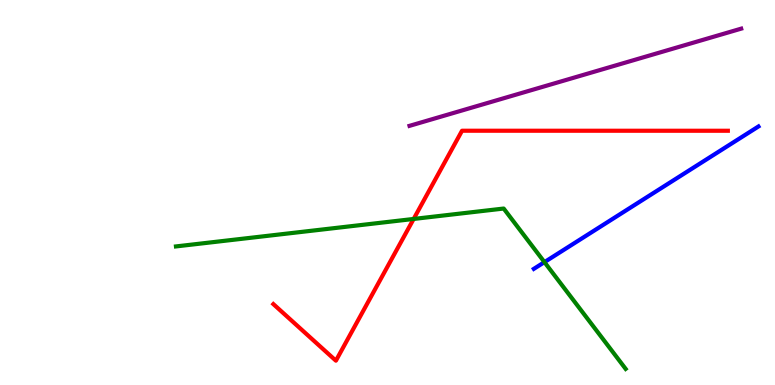[{'lines': ['blue', 'red'], 'intersections': []}, {'lines': ['green', 'red'], 'intersections': [{'x': 5.34, 'y': 4.31}]}, {'lines': ['purple', 'red'], 'intersections': []}, {'lines': ['blue', 'green'], 'intersections': [{'x': 7.03, 'y': 3.19}]}, {'lines': ['blue', 'purple'], 'intersections': []}, {'lines': ['green', 'purple'], 'intersections': []}]